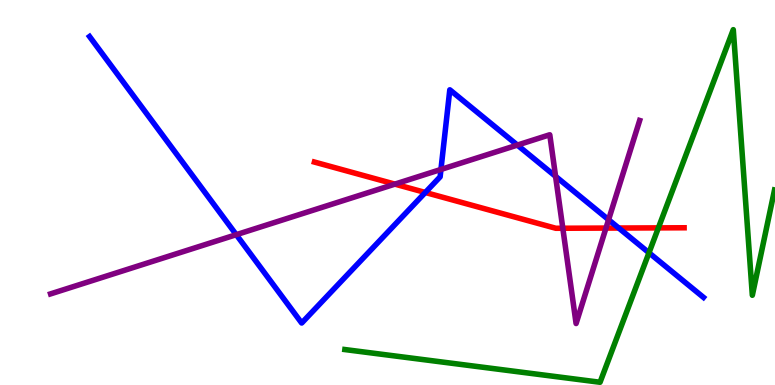[{'lines': ['blue', 'red'], 'intersections': [{'x': 5.49, 'y': 5.0}, {'x': 7.98, 'y': 4.08}]}, {'lines': ['green', 'red'], 'intersections': [{'x': 8.5, 'y': 4.08}]}, {'lines': ['purple', 'red'], 'intersections': [{'x': 5.1, 'y': 5.22}, {'x': 7.26, 'y': 4.07}, {'x': 7.82, 'y': 4.08}]}, {'lines': ['blue', 'green'], 'intersections': [{'x': 8.37, 'y': 3.43}]}, {'lines': ['blue', 'purple'], 'intersections': [{'x': 3.05, 'y': 3.9}, {'x': 5.69, 'y': 5.6}, {'x': 6.68, 'y': 6.23}, {'x': 7.17, 'y': 5.42}, {'x': 7.85, 'y': 4.29}]}, {'lines': ['green', 'purple'], 'intersections': []}]